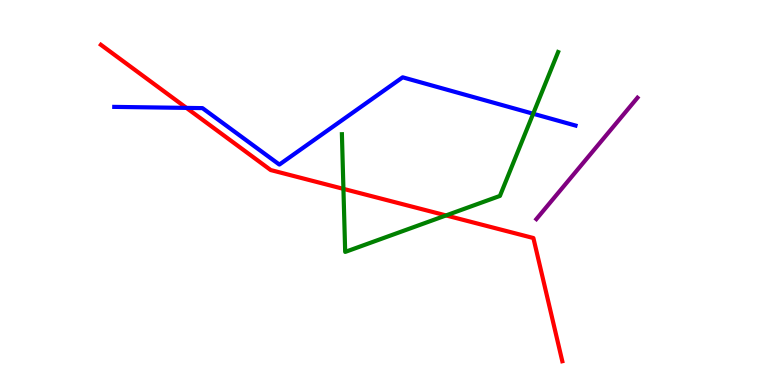[{'lines': ['blue', 'red'], 'intersections': [{'x': 2.41, 'y': 7.2}]}, {'lines': ['green', 'red'], 'intersections': [{'x': 4.43, 'y': 5.09}, {'x': 5.76, 'y': 4.4}]}, {'lines': ['purple', 'red'], 'intersections': []}, {'lines': ['blue', 'green'], 'intersections': [{'x': 6.88, 'y': 7.05}]}, {'lines': ['blue', 'purple'], 'intersections': []}, {'lines': ['green', 'purple'], 'intersections': []}]